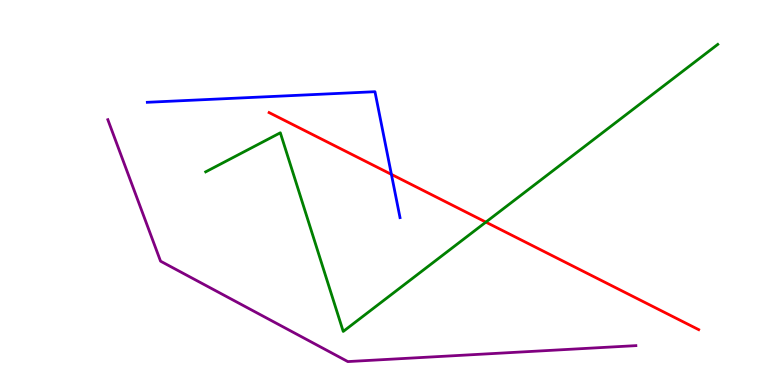[{'lines': ['blue', 'red'], 'intersections': [{'x': 5.05, 'y': 5.47}]}, {'lines': ['green', 'red'], 'intersections': [{'x': 6.27, 'y': 4.23}]}, {'lines': ['purple', 'red'], 'intersections': []}, {'lines': ['blue', 'green'], 'intersections': []}, {'lines': ['blue', 'purple'], 'intersections': []}, {'lines': ['green', 'purple'], 'intersections': []}]